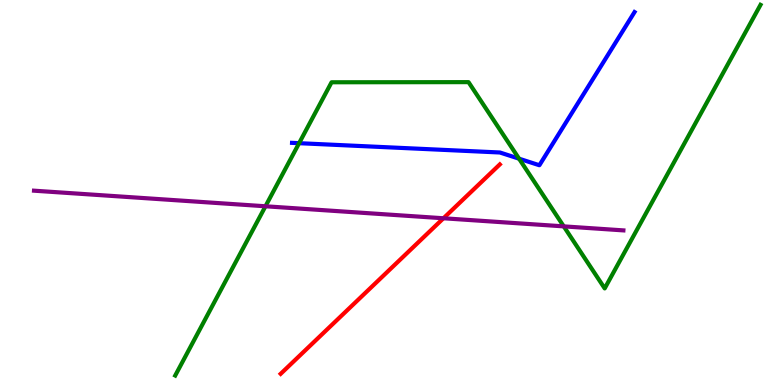[{'lines': ['blue', 'red'], 'intersections': []}, {'lines': ['green', 'red'], 'intersections': []}, {'lines': ['purple', 'red'], 'intersections': [{'x': 5.72, 'y': 4.33}]}, {'lines': ['blue', 'green'], 'intersections': [{'x': 3.86, 'y': 6.28}, {'x': 6.7, 'y': 5.88}]}, {'lines': ['blue', 'purple'], 'intersections': []}, {'lines': ['green', 'purple'], 'intersections': [{'x': 3.43, 'y': 4.64}, {'x': 7.27, 'y': 4.12}]}]